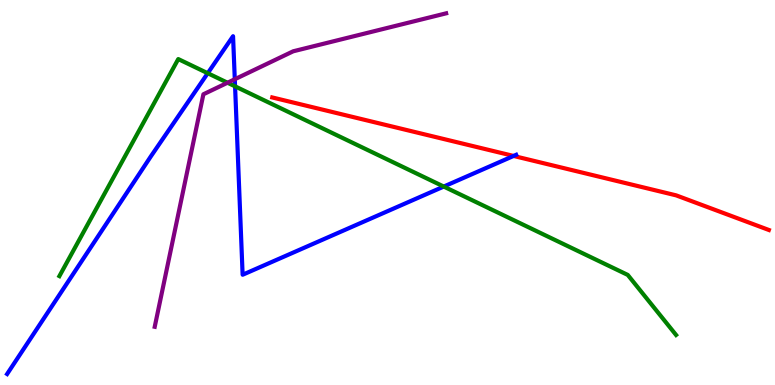[{'lines': ['blue', 'red'], 'intersections': [{'x': 6.63, 'y': 5.95}]}, {'lines': ['green', 'red'], 'intersections': []}, {'lines': ['purple', 'red'], 'intersections': []}, {'lines': ['blue', 'green'], 'intersections': [{'x': 2.68, 'y': 8.1}, {'x': 3.03, 'y': 7.76}, {'x': 5.73, 'y': 5.15}]}, {'lines': ['blue', 'purple'], 'intersections': [{'x': 3.03, 'y': 7.94}]}, {'lines': ['green', 'purple'], 'intersections': [{'x': 2.94, 'y': 7.85}]}]